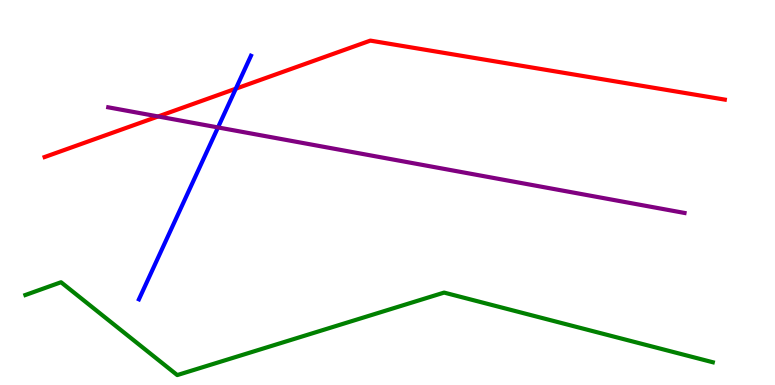[{'lines': ['blue', 'red'], 'intersections': [{'x': 3.04, 'y': 7.7}]}, {'lines': ['green', 'red'], 'intersections': []}, {'lines': ['purple', 'red'], 'intersections': [{'x': 2.04, 'y': 6.98}]}, {'lines': ['blue', 'green'], 'intersections': []}, {'lines': ['blue', 'purple'], 'intersections': [{'x': 2.81, 'y': 6.69}]}, {'lines': ['green', 'purple'], 'intersections': []}]